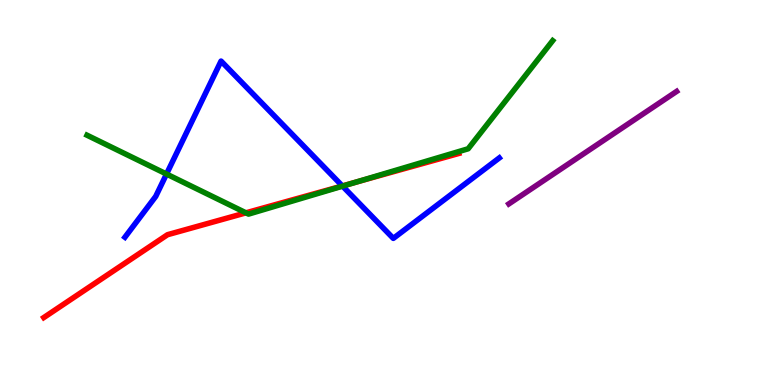[{'lines': ['blue', 'red'], 'intersections': [{'x': 4.42, 'y': 5.17}]}, {'lines': ['green', 'red'], 'intersections': [{'x': 3.17, 'y': 4.47}, {'x': 4.59, 'y': 5.27}]}, {'lines': ['purple', 'red'], 'intersections': []}, {'lines': ['blue', 'green'], 'intersections': [{'x': 2.15, 'y': 5.48}, {'x': 4.42, 'y': 5.17}]}, {'lines': ['blue', 'purple'], 'intersections': []}, {'lines': ['green', 'purple'], 'intersections': []}]